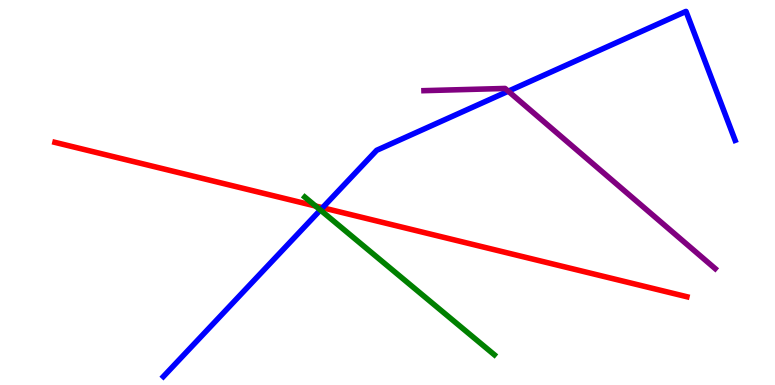[{'lines': ['blue', 'red'], 'intersections': [{'x': 4.16, 'y': 4.6}]}, {'lines': ['green', 'red'], 'intersections': [{'x': 4.07, 'y': 4.65}]}, {'lines': ['purple', 'red'], 'intersections': []}, {'lines': ['blue', 'green'], 'intersections': [{'x': 4.13, 'y': 4.54}]}, {'lines': ['blue', 'purple'], 'intersections': [{'x': 6.56, 'y': 7.63}]}, {'lines': ['green', 'purple'], 'intersections': []}]